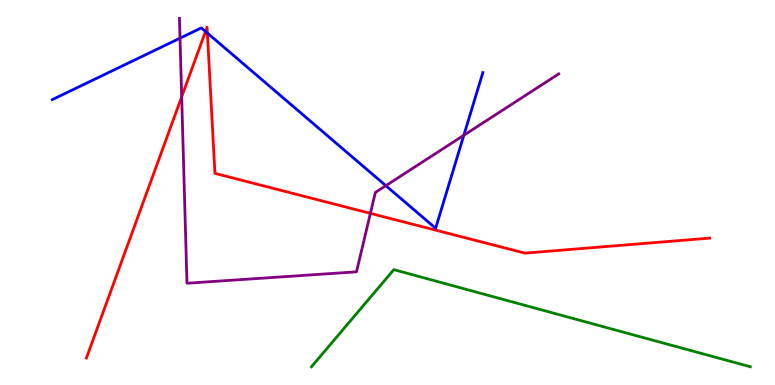[{'lines': ['blue', 'red'], 'intersections': [{'x': 2.65, 'y': 9.18}, {'x': 2.68, 'y': 9.14}]}, {'lines': ['green', 'red'], 'intersections': []}, {'lines': ['purple', 'red'], 'intersections': [{'x': 2.34, 'y': 7.49}, {'x': 4.78, 'y': 4.46}]}, {'lines': ['blue', 'green'], 'intersections': []}, {'lines': ['blue', 'purple'], 'intersections': [{'x': 2.32, 'y': 9.01}, {'x': 4.98, 'y': 5.18}, {'x': 5.99, 'y': 6.49}]}, {'lines': ['green', 'purple'], 'intersections': []}]